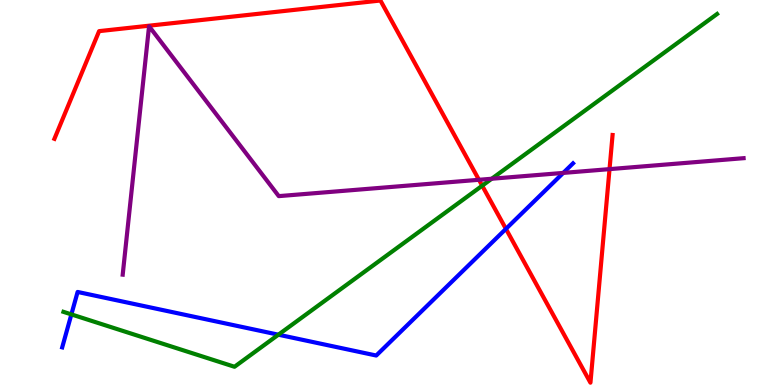[{'lines': ['blue', 'red'], 'intersections': [{'x': 6.53, 'y': 4.06}]}, {'lines': ['green', 'red'], 'intersections': [{'x': 6.22, 'y': 5.18}]}, {'lines': ['purple', 'red'], 'intersections': [{'x': 6.18, 'y': 5.33}, {'x': 7.86, 'y': 5.61}]}, {'lines': ['blue', 'green'], 'intersections': [{'x': 0.921, 'y': 1.83}, {'x': 3.59, 'y': 1.31}]}, {'lines': ['blue', 'purple'], 'intersections': [{'x': 7.27, 'y': 5.51}]}, {'lines': ['green', 'purple'], 'intersections': [{'x': 6.34, 'y': 5.36}]}]